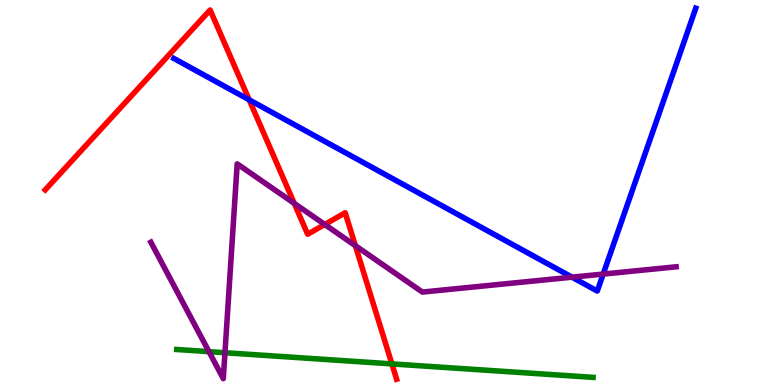[{'lines': ['blue', 'red'], 'intersections': [{'x': 3.22, 'y': 7.41}]}, {'lines': ['green', 'red'], 'intersections': [{'x': 5.06, 'y': 0.548}]}, {'lines': ['purple', 'red'], 'intersections': [{'x': 3.8, 'y': 4.72}, {'x': 4.19, 'y': 4.17}, {'x': 4.59, 'y': 3.62}]}, {'lines': ['blue', 'green'], 'intersections': []}, {'lines': ['blue', 'purple'], 'intersections': [{'x': 7.38, 'y': 2.8}, {'x': 7.78, 'y': 2.88}]}, {'lines': ['green', 'purple'], 'intersections': [{'x': 2.7, 'y': 0.866}, {'x': 2.9, 'y': 0.838}]}]